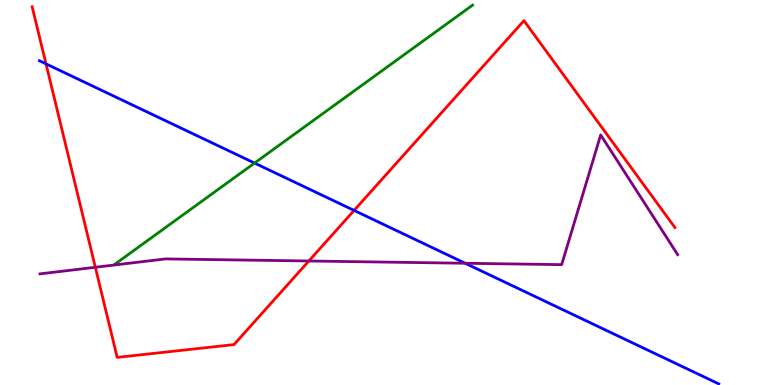[{'lines': ['blue', 'red'], 'intersections': [{'x': 0.594, 'y': 8.34}, {'x': 4.57, 'y': 4.53}]}, {'lines': ['green', 'red'], 'intersections': []}, {'lines': ['purple', 'red'], 'intersections': [{'x': 1.23, 'y': 3.06}, {'x': 3.98, 'y': 3.22}]}, {'lines': ['blue', 'green'], 'intersections': [{'x': 3.28, 'y': 5.76}]}, {'lines': ['blue', 'purple'], 'intersections': [{'x': 6.0, 'y': 3.16}]}, {'lines': ['green', 'purple'], 'intersections': []}]